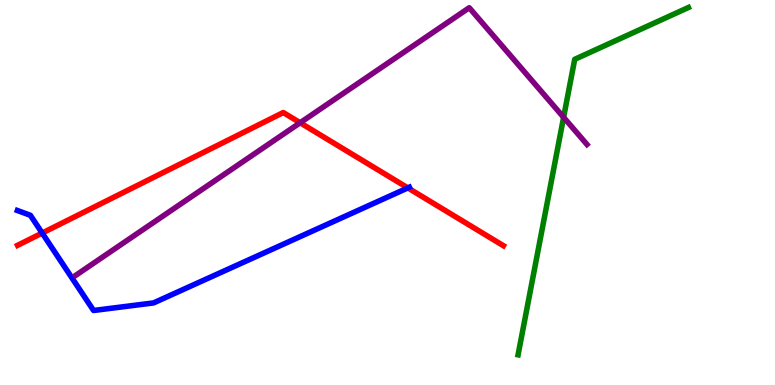[{'lines': ['blue', 'red'], 'intersections': [{'x': 0.544, 'y': 3.95}, {'x': 5.26, 'y': 5.12}]}, {'lines': ['green', 'red'], 'intersections': []}, {'lines': ['purple', 'red'], 'intersections': [{'x': 3.87, 'y': 6.81}]}, {'lines': ['blue', 'green'], 'intersections': []}, {'lines': ['blue', 'purple'], 'intersections': []}, {'lines': ['green', 'purple'], 'intersections': [{'x': 7.27, 'y': 6.95}]}]